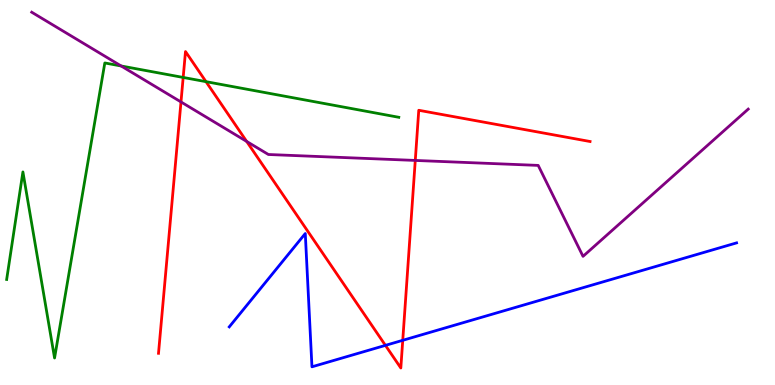[{'lines': ['blue', 'red'], 'intersections': [{'x': 4.97, 'y': 1.03}, {'x': 5.2, 'y': 1.16}]}, {'lines': ['green', 'red'], 'intersections': [{'x': 2.36, 'y': 7.99}, {'x': 2.66, 'y': 7.88}]}, {'lines': ['purple', 'red'], 'intersections': [{'x': 2.34, 'y': 7.35}, {'x': 3.18, 'y': 6.33}, {'x': 5.36, 'y': 5.83}]}, {'lines': ['blue', 'green'], 'intersections': []}, {'lines': ['blue', 'purple'], 'intersections': []}, {'lines': ['green', 'purple'], 'intersections': [{'x': 1.56, 'y': 8.29}]}]